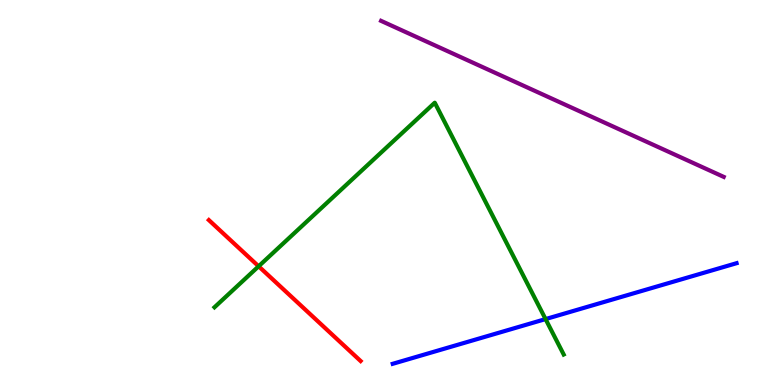[{'lines': ['blue', 'red'], 'intersections': []}, {'lines': ['green', 'red'], 'intersections': [{'x': 3.34, 'y': 3.08}]}, {'lines': ['purple', 'red'], 'intersections': []}, {'lines': ['blue', 'green'], 'intersections': [{'x': 7.04, 'y': 1.71}]}, {'lines': ['blue', 'purple'], 'intersections': []}, {'lines': ['green', 'purple'], 'intersections': []}]